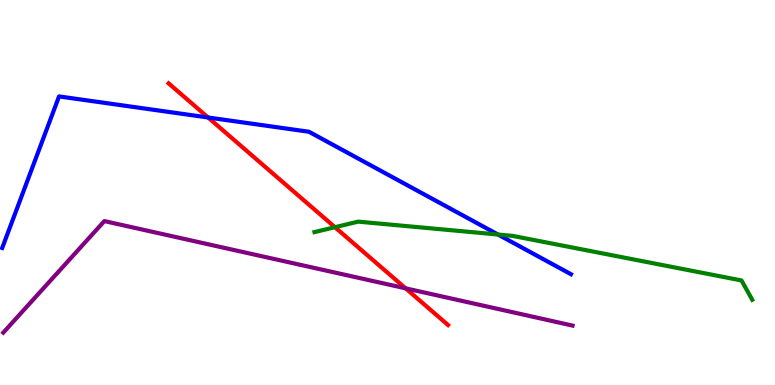[{'lines': ['blue', 'red'], 'intersections': [{'x': 2.69, 'y': 6.95}]}, {'lines': ['green', 'red'], 'intersections': [{'x': 4.32, 'y': 4.1}]}, {'lines': ['purple', 'red'], 'intersections': [{'x': 5.23, 'y': 2.51}]}, {'lines': ['blue', 'green'], 'intersections': [{'x': 6.43, 'y': 3.91}]}, {'lines': ['blue', 'purple'], 'intersections': []}, {'lines': ['green', 'purple'], 'intersections': []}]